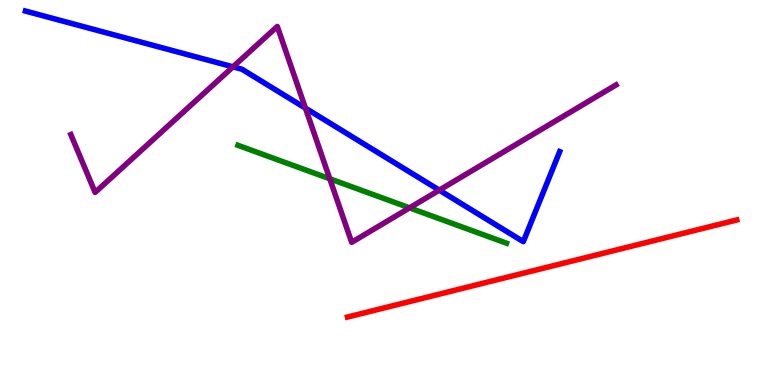[{'lines': ['blue', 'red'], 'intersections': []}, {'lines': ['green', 'red'], 'intersections': []}, {'lines': ['purple', 'red'], 'intersections': []}, {'lines': ['blue', 'green'], 'intersections': []}, {'lines': ['blue', 'purple'], 'intersections': [{'x': 3.01, 'y': 8.26}, {'x': 3.94, 'y': 7.19}, {'x': 5.67, 'y': 5.06}]}, {'lines': ['green', 'purple'], 'intersections': [{'x': 4.26, 'y': 5.36}, {'x': 5.28, 'y': 4.6}]}]